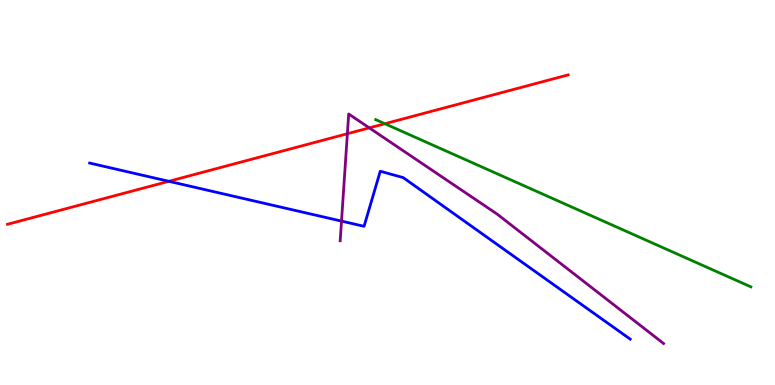[{'lines': ['blue', 'red'], 'intersections': [{'x': 2.18, 'y': 5.29}]}, {'lines': ['green', 'red'], 'intersections': [{'x': 4.97, 'y': 6.79}]}, {'lines': ['purple', 'red'], 'intersections': [{'x': 4.48, 'y': 6.53}, {'x': 4.77, 'y': 6.68}]}, {'lines': ['blue', 'green'], 'intersections': []}, {'lines': ['blue', 'purple'], 'intersections': [{'x': 4.41, 'y': 4.26}]}, {'lines': ['green', 'purple'], 'intersections': []}]